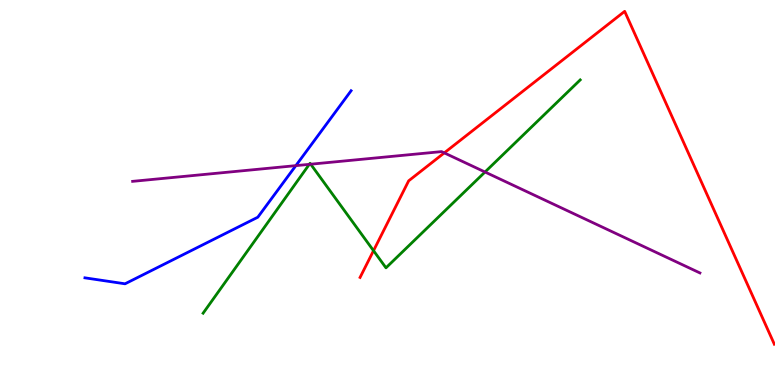[{'lines': ['blue', 'red'], 'intersections': []}, {'lines': ['green', 'red'], 'intersections': [{'x': 4.82, 'y': 3.49}]}, {'lines': ['purple', 'red'], 'intersections': [{'x': 5.73, 'y': 6.03}]}, {'lines': ['blue', 'green'], 'intersections': []}, {'lines': ['blue', 'purple'], 'intersections': [{'x': 3.82, 'y': 5.7}]}, {'lines': ['green', 'purple'], 'intersections': [{'x': 3.99, 'y': 5.73}, {'x': 4.01, 'y': 5.73}, {'x': 6.26, 'y': 5.53}]}]